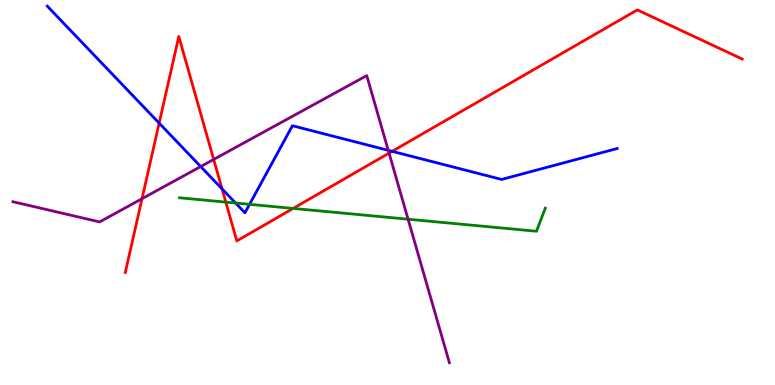[{'lines': ['blue', 'red'], 'intersections': [{'x': 2.05, 'y': 6.8}, {'x': 2.87, 'y': 5.09}, {'x': 5.06, 'y': 6.07}]}, {'lines': ['green', 'red'], 'intersections': [{'x': 2.91, 'y': 4.75}, {'x': 3.78, 'y': 4.59}]}, {'lines': ['purple', 'red'], 'intersections': [{'x': 1.83, 'y': 4.84}, {'x': 2.76, 'y': 5.86}, {'x': 5.02, 'y': 6.02}]}, {'lines': ['blue', 'green'], 'intersections': [{'x': 3.04, 'y': 4.73}, {'x': 3.22, 'y': 4.69}]}, {'lines': ['blue', 'purple'], 'intersections': [{'x': 2.59, 'y': 5.67}, {'x': 5.01, 'y': 6.1}]}, {'lines': ['green', 'purple'], 'intersections': [{'x': 5.27, 'y': 4.31}]}]